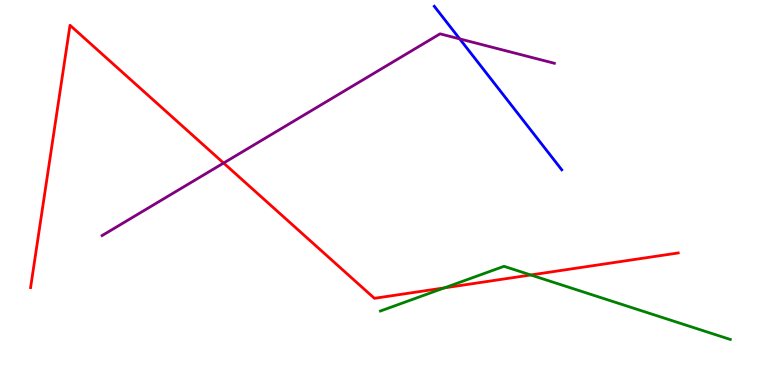[{'lines': ['blue', 'red'], 'intersections': []}, {'lines': ['green', 'red'], 'intersections': [{'x': 5.73, 'y': 2.52}, {'x': 6.85, 'y': 2.86}]}, {'lines': ['purple', 'red'], 'intersections': [{'x': 2.89, 'y': 5.77}]}, {'lines': ['blue', 'green'], 'intersections': []}, {'lines': ['blue', 'purple'], 'intersections': [{'x': 5.93, 'y': 8.99}]}, {'lines': ['green', 'purple'], 'intersections': []}]